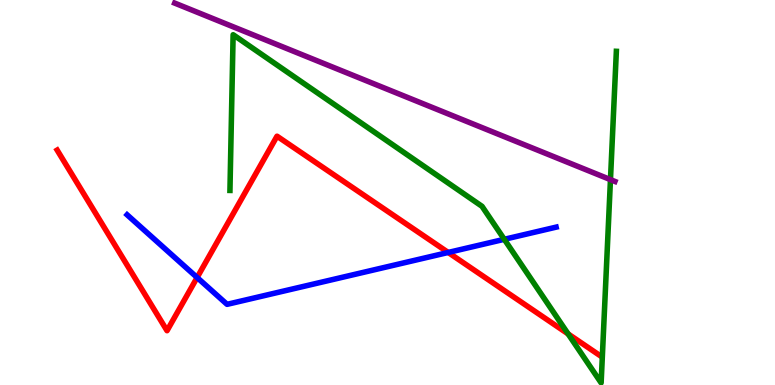[{'lines': ['blue', 'red'], 'intersections': [{'x': 2.54, 'y': 2.79}, {'x': 5.78, 'y': 3.44}]}, {'lines': ['green', 'red'], 'intersections': [{'x': 7.33, 'y': 1.33}]}, {'lines': ['purple', 'red'], 'intersections': []}, {'lines': ['blue', 'green'], 'intersections': [{'x': 6.51, 'y': 3.78}]}, {'lines': ['blue', 'purple'], 'intersections': []}, {'lines': ['green', 'purple'], 'intersections': [{'x': 7.88, 'y': 5.33}]}]